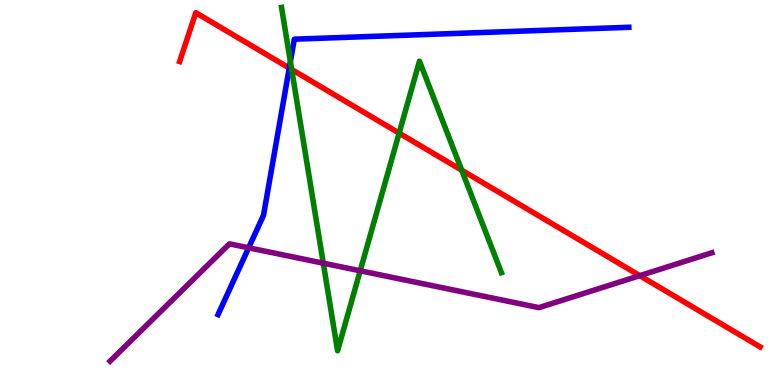[{'lines': ['blue', 'red'], 'intersections': [{'x': 3.73, 'y': 8.23}]}, {'lines': ['green', 'red'], 'intersections': [{'x': 3.76, 'y': 8.2}, {'x': 5.15, 'y': 6.54}, {'x': 5.96, 'y': 5.58}]}, {'lines': ['purple', 'red'], 'intersections': [{'x': 8.26, 'y': 2.84}]}, {'lines': ['blue', 'green'], 'intersections': [{'x': 3.75, 'y': 8.4}]}, {'lines': ['blue', 'purple'], 'intersections': [{'x': 3.21, 'y': 3.56}]}, {'lines': ['green', 'purple'], 'intersections': [{'x': 4.17, 'y': 3.16}, {'x': 4.65, 'y': 2.97}]}]